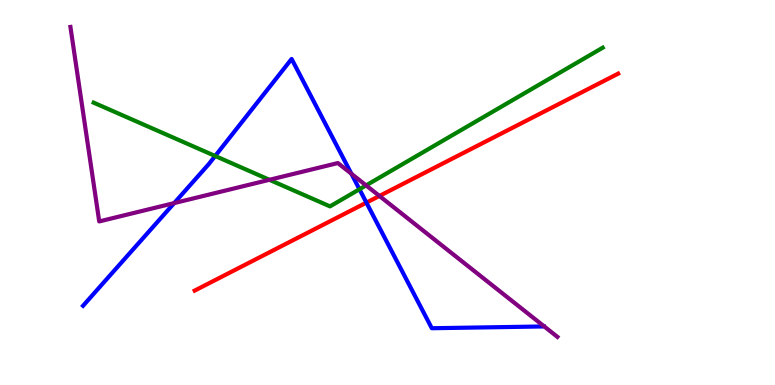[{'lines': ['blue', 'red'], 'intersections': [{'x': 4.73, 'y': 4.74}]}, {'lines': ['green', 'red'], 'intersections': []}, {'lines': ['purple', 'red'], 'intersections': [{'x': 4.9, 'y': 4.91}]}, {'lines': ['blue', 'green'], 'intersections': [{'x': 2.78, 'y': 5.95}, {'x': 4.64, 'y': 5.08}]}, {'lines': ['blue', 'purple'], 'intersections': [{'x': 2.25, 'y': 4.72}, {'x': 4.53, 'y': 5.49}]}, {'lines': ['green', 'purple'], 'intersections': [{'x': 3.48, 'y': 5.33}, {'x': 4.72, 'y': 5.18}]}]